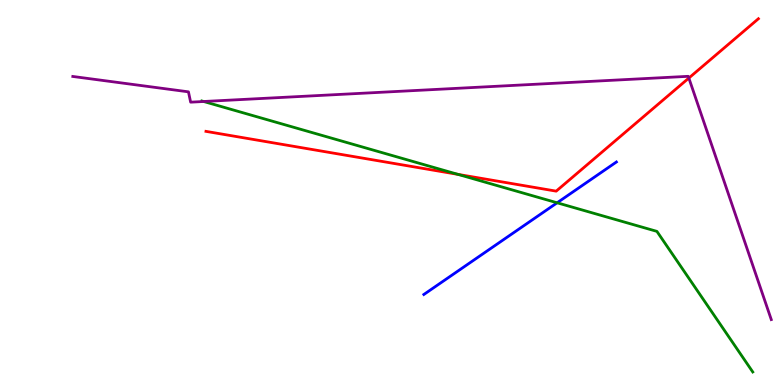[{'lines': ['blue', 'red'], 'intersections': []}, {'lines': ['green', 'red'], 'intersections': [{'x': 5.91, 'y': 5.47}]}, {'lines': ['purple', 'red'], 'intersections': [{'x': 8.89, 'y': 7.97}]}, {'lines': ['blue', 'green'], 'intersections': [{'x': 7.19, 'y': 4.73}]}, {'lines': ['blue', 'purple'], 'intersections': []}, {'lines': ['green', 'purple'], 'intersections': [{'x': 2.63, 'y': 7.36}]}]